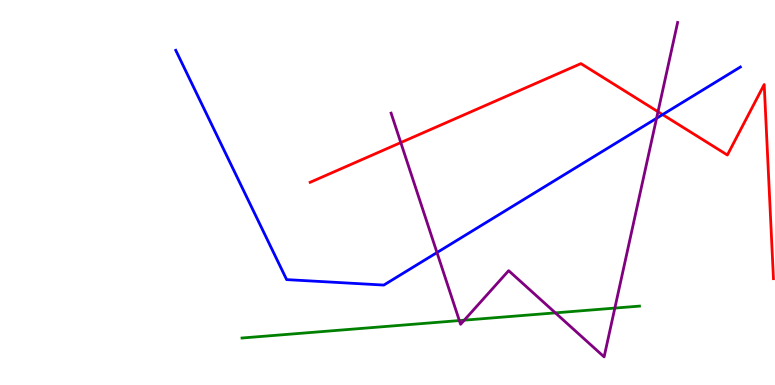[{'lines': ['blue', 'red'], 'intersections': [{'x': 8.55, 'y': 7.02}]}, {'lines': ['green', 'red'], 'intersections': []}, {'lines': ['purple', 'red'], 'intersections': [{'x': 5.17, 'y': 6.3}, {'x': 8.49, 'y': 7.1}]}, {'lines': ['blue', 'green'], 'intersections': []}, {'lines': ['blue', 'purple'], 'intersections': [{'x': 5.64, 'y': 3.44}, {'x': 8.47, 'y': 6.93}]}, {'lines': ['green', 'purple'], 'intersections': [{'x': 5.93, 'y': 1.67}, {'x': 5.99, 'y': 1.68}, {'x': 7.17, 'y': 1.87}, {'x': 7.93, 'y': 2.0}]}]